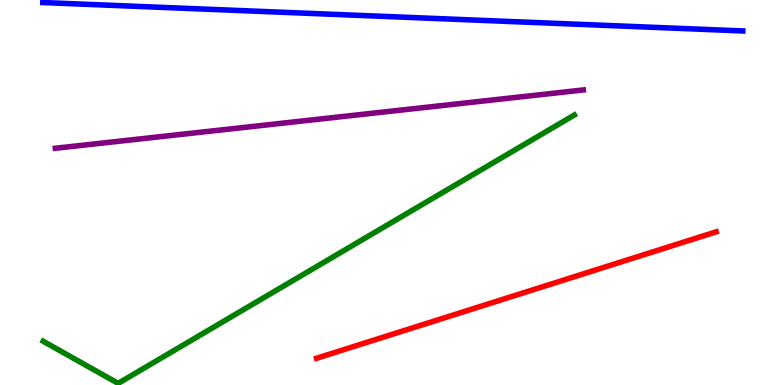[{'lines': ['blue', 'red'], 'intersections': []}, {'lines': ['green', 'red'], 'intersections': []}, {'lines': ['purple', 'red'], 'intersections': []}, {'lines': ['blue', 'green'], 'intersections': []}, {'lines': ['blue', 'purple'], 'intersections': []}, {'lines': ['green', 'purple'], 'intersections': []}]